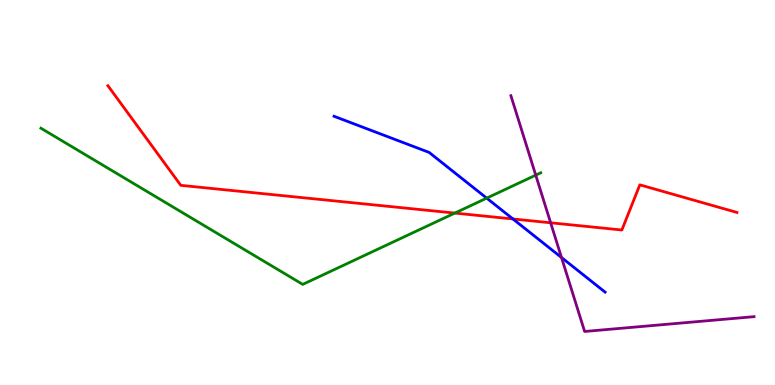[{'lines': ['blue', 'red'], 'intersections': [{'x': 6.62, 'y': 4.31}]}, {'lines': ['green', 'red'], 'intersections': [{'x': 5.87, 'y': 4.47}]}, {'lines': ['purple', 'red'], 'intersections': [{'x': 7.11, 'y': 4.21}]}, {'lines': ['blue', 'green'], 'intersections': [{'x': 6.28, 'y': 4.85}]}, {'lines': ['blue', 'purple'], 'intersections': [{'x': 7.25, 'y': 3.31}]}, {'lines': ['green', 'purple'], 'intersections': [{'x': 6.91, 'y': 5.45}]}]